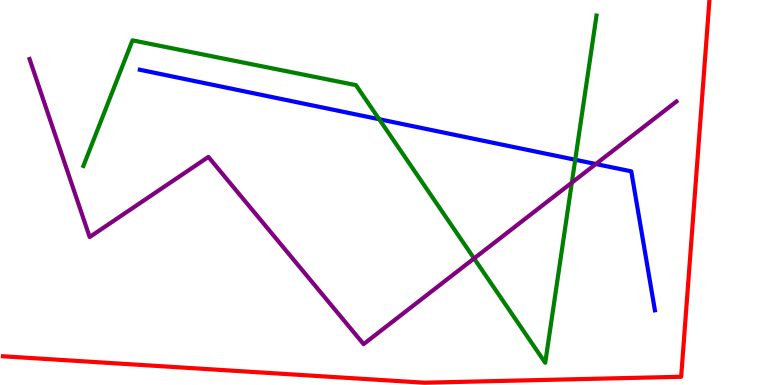[{'lines': ['blue', 'red'], 'intersections': []}, {'lines': ['green', 'red'], 'intersections': []}, {'lines': ['purple', 'red'], 'intersections': []}, {'lines': ['blue', 'green'], 'intersections': [{'x': 4.89, 'y': 6.9}, {'x': 7.42, 'y': 5.85}]}, {'lines': ['blue', 'purple'], 'intersections': [{'x': 7.69, 'y': 5.74}]}, {'lines': ['green', 'purple'], 'intersections': [{'x': 6.12, 'y': 3.29}, {'x': 7.38, 'y': 5.26}]}]